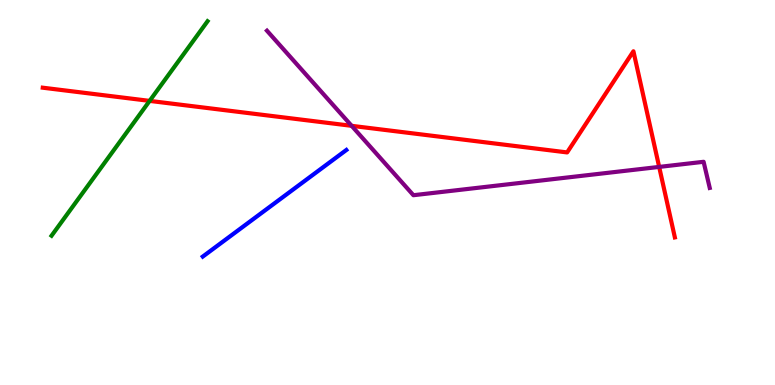[{'lines': ['blue', 'red'], 'intersections': []}, {'lines': ['green', 'red'], 'intersections': [{'x': 1.93, 'y': 7.38}]}, {'lines': ['purple', 'red'], 'intersections': [{'x': 4.54, 'y': 6.73}, {'x': 8.51, 'y': 5.66}]}, {'lines': ['blue', 'green'], 'intersections': []}, {'lines': ['blue', 'purple'], 'intersections': []}, {'lines': ['green', 'purple'], 'intersections': []}]